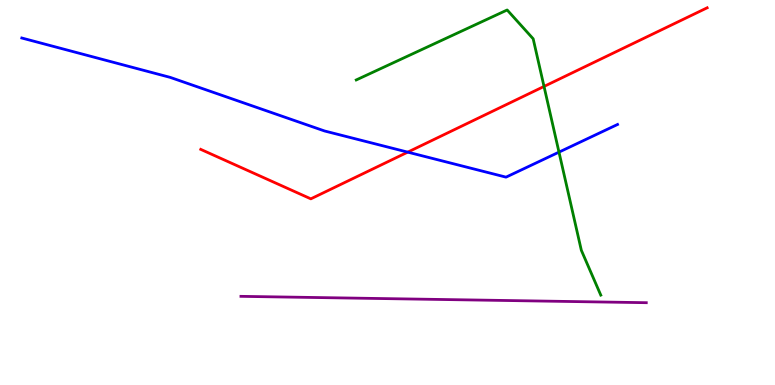[{'lines': ['blue', 'red'], 'intersections': [{'x': 5.26, 'y': 6.05}]}, {'lines': ['green', 'red'], 'intersections': [{'x': 7.02, 'y': 7.75}]}, {'lines': ['purple', 'red'], 'intersections': []}, {'lines': ['blue', 'green'], 'intersections': [{'x': 7.21, 'y': 6.05}]}, {'lines': ['blue', 'purple'], 'intersections': []}, {'lines': ['green', 'purple'], 'intersections': []}]